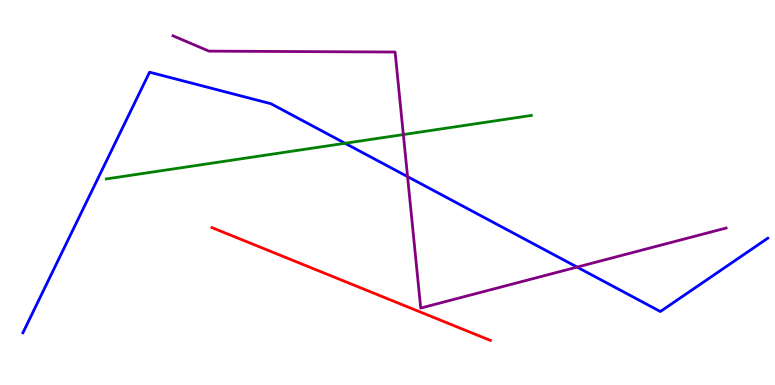[{'lines': ['blue', 'red'], 'intersections': []}, {'lines': ['green', 'red'], 'intersections': []}, {'lines': ['purple', 'red'], 'intersections': []}, {'lines': ['blue', 'green'], 'intersections': [{'x': 4.45, 'y': 6.28}]}, {'lines': ['blue', 'purple'], 'intersections': [{'x': 5.26, 'y': 5.41}, {'x': 7.45, 'y': 3.06}]}, {'lines': ['green', 'purple'], 'intersections': [{'x': 5.2, 'y': 6.5}]}]